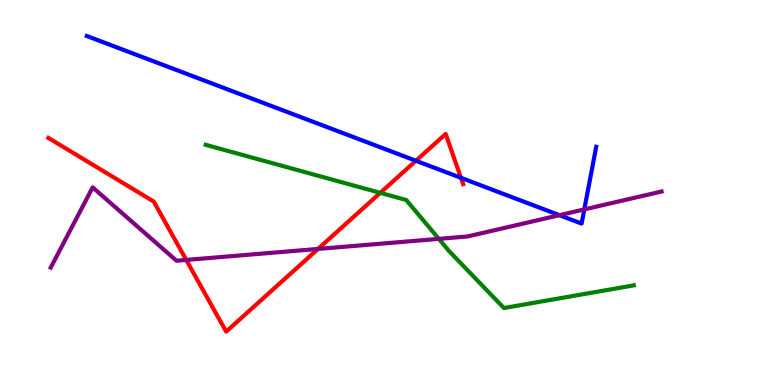[{'lines': ['blue', 'red'], 'intersections': [{'x': 5.37, 'y': 5.82}, {'x': 5.95, 'y': 5.38}]}, {'lines': ['green', 'red'], 'intersections': [{'x': 4.91, 'y': 4.99}]}, {'lines': ['purple', 'red'], 'intersections': [{'x': 2.4, 'y': 3.25}, {'x': 4.1, 'y': 3.53}]}, {'lines': ['blue', 'green'], 'intersections': []}, {'lines': ['blue', 'purple'], 'intersections': [{'x': 7.22, 'y': 4.41}, {'x': 7.54, 'y': 4.56}]}, {'lines': ['green', 'purple'], 'intersections': [{'x': 5.66, 'y': 3.8}]}]